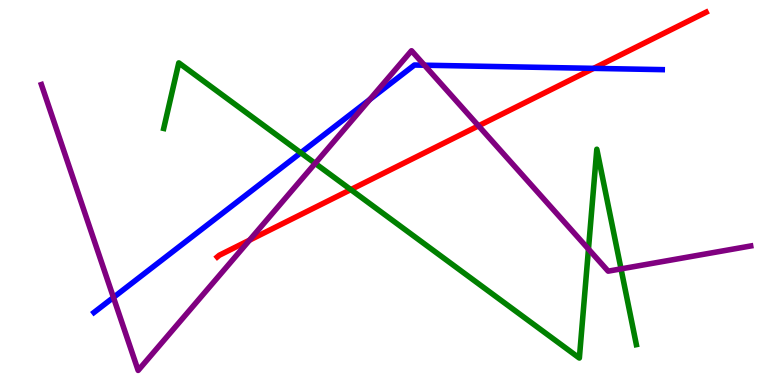[{'lines': ['blue', 'red'], 'intersections': [{'x': 7.66, 'y': 8.22}]}, {'lines': ['green', 'red'], 'intersections': [{'x': 4.53, 'y': 5.08}]}, {'lines': ['purple', 'red'], 'intersections': [{'x': 3.22, 'y': 3.76}, {'x': 6.17, 'y': 6.73}]}, {'lines': ['blue', 'green'], 'intersections': [{'x': 3.88, 'y': 6.03}]}, {'lines': ['blue', 'purple'], 'intersections': [{'x': 1.46, 'y': 2.27}, {'x': 4.77, 'y': 7.42}, {'x': 5.48, 'y': 8.31}]}, {'lines': ['green', 'purple'], 'intersections': [{'x': 4.07, 'y': 5.76}, {'x': 7.59, 'y': 3.53}, {'x': 8.01, 'y': 3.02}]}]